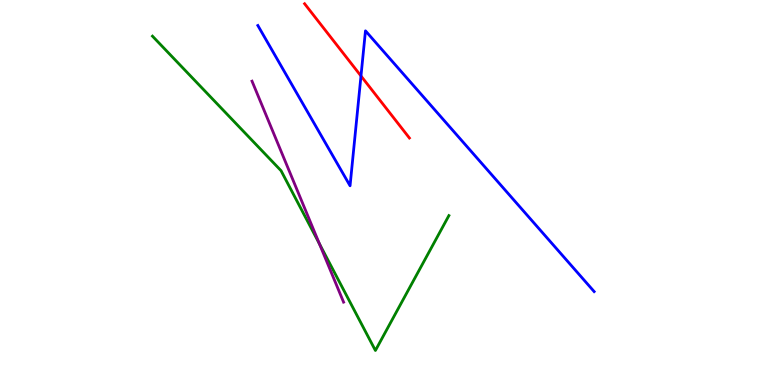[{'lines': ['blue', 'red'], 'intersections': [{'x': 4.66, 'y': 8.03}]}, {'lines': ['green', 'red'], 'intersections': []}, {'lines': ['purple', 'red'], 'intersections': []}, {'lines': ['blue', 'green'], 'intersections': []}, {'lines': ['blue', 'purple'], 'intersections': []}, {'lines': ['green', 'purple'], 'intersections': [{'x': 4.12, 'y': 3.67}]}]